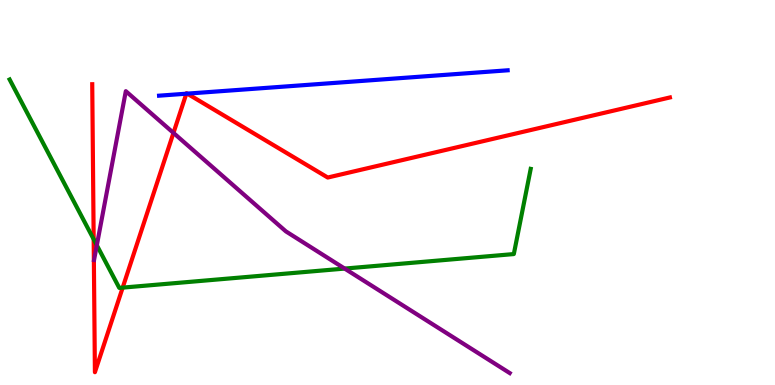[{'lines': ['blue', 'red'], 'intersections': [{'x': 2.4, 'y': 7.57}, {'x': 2.42, 'y': 7.57}]}, {'lines': ['green', 'red'], 'intersections': [{'x': 1.21, 'y': 3.79}, {'x': 1.58, 'y': 2.53}]}, {'lines': ['purple', 'red'], 'intersections': [{'x': 2.24, 'y': 6.55}]}, {'lines': ['blue', 'green'], 'intersections': []}, {'lines': ['blue', 'purple'], 'intersections': []}, {'lines': ['green', 'purple'], 'intersections': [{'x': 1.25, 'y': 3.63}, {'x': 4.45, 'y': 3.02}]}]